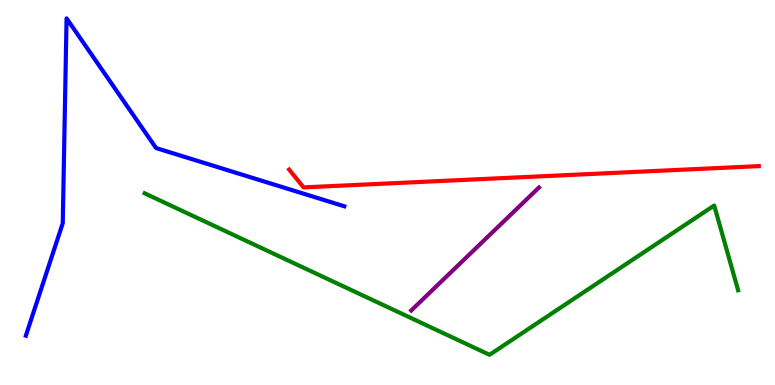[{'lines': ['blue', 'red'], 'intersections': []}, {'lines': ['green', 'red'], 'intersections': []}, {'lines': ['purple', 'red'], 'intersections': []}, {'lines': ['blue', 'green'], 'intersections': []}, {'lines': ['blue', 'purple'], 'intersections': []}, {'lines': ['green', 'purple'], 'intersections': []}]